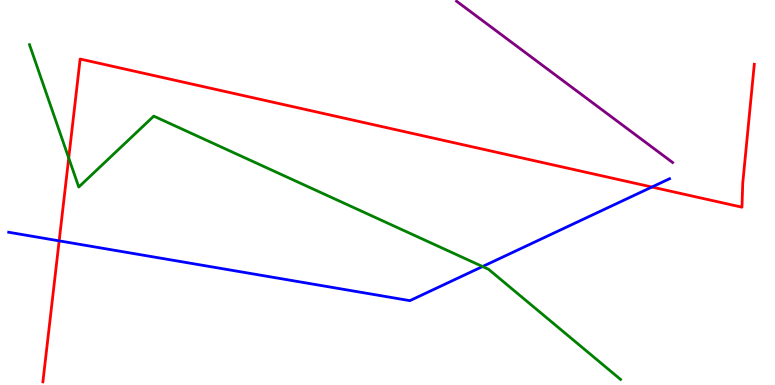[{'lines': ['blue', 'red'], 'intersections': [{'x': 0.763, 'y': 3.74}, {'x': 8.41, 'y': 5.14}]}, {'lines': ['green', 'red'], 'intersections': [{'x': 0.887, 'y': 5.9}]}, {'lines': ['purple', 'red'], 'intersections': []}, {'lines': ['blue', 'green'], 'intersections': [{'x': 6.23, 'y': 3.08}]}, {'lines': ['blue', 'purple'], 'intersections': []}, {'lines': ['green', 'purple'], 'intersections': []}]